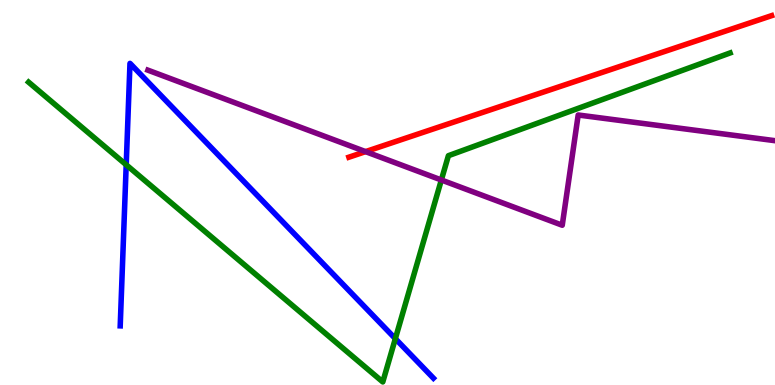[{'lines': ['blue', 'red'], 'intersections': []}, {'lines': ['green', 'red'], 'intersections': []}, {'lines': ['purple', 'red'], 'intersections': [{'x': 4.72, 'y': 6.06}]}, {'lines': ['blue', 'green'], 'intersections': [{'x': 1.63, 'y': 5.72}, {'x': 5.1, 'y': 1.2}]}, {'lines': ['blue', 'purple'], 'intersections': []}, {'lines': ['green', 'purple'], 'intersections': [{'x': 5.69, 'y': 5.32}]}]